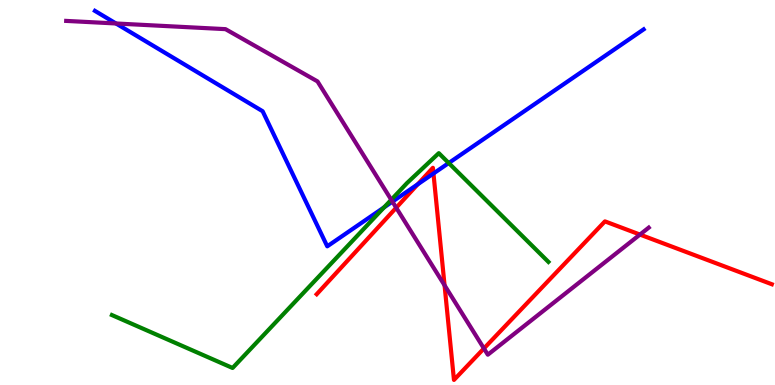[{'lines': ['blue', 'red'], 'intersections': [{'x': 5.39, 'y': 5.21}, {'x': 5.59, 'y': 5.49}]}, {'lines': ['green', 'red'], 'intersections': []}, {'lines': ['purple', 'red'], 'intersections': [{'x': 5.11, 'y': 4.6}, {'x': 5.74, 'y': 2.59}, {'x': 6.24, 'y': 0.949}, {'x': 8.26, 'y': 3.91}]}, {'lines': ['blue', 'green'], 'intersections': [{'x': 4.96, 'y': 4.61}, {'x': 5.79, 'y': 5.77}]}, {'lines': ['blue', 'purple'], 'intersections': [{'x': 1.5, 'y': 9.39}, {'x': 5.06, 'y': 4.76}]}, {'lines': ['green', 'purple'], 'intersections': [{'x': 5.05, 'y': 4.81}]}]